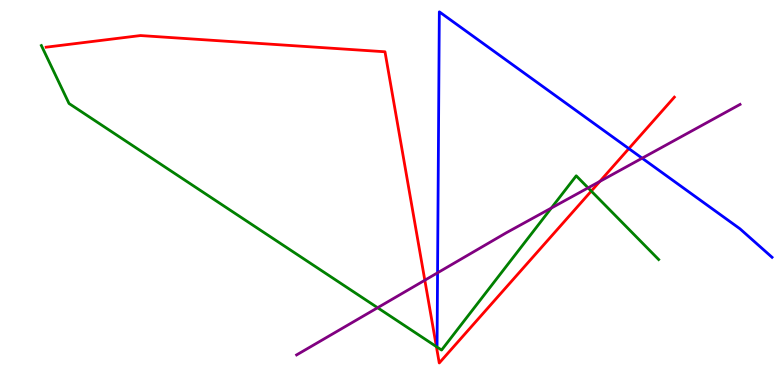[{'lines': ['blue', 'red'], 'intersections': [{'x': 8.11, 'y': 6.14}]}, {'lines': ['green', 'red'], 'intersections': [{'x': 5.63, 'y': 0.997}, {'x': 7.63, 'y': 5.04}]}, {'lines': ['purple', 'red'], 'intersections': [{'x': 5.48, 'y': 2.72}, {'x': 7.74, 'y': 5.29}]}, {'lines': ['blue', 'green'], 'intersections': []}, {'lines': ['blue', 'purple'], 'intersections': [{'x': 5.65, 'y': 2.91}, {'x': 8.29, 'y': 5.89}]}, {'lines': ['green', 'purple'], 'intersections': [{'x': 4.87, 'y': 2.01}, {'x': 7.11, 'y': 4.6}, {'x': 7.59, 'y': 5.12}]}]